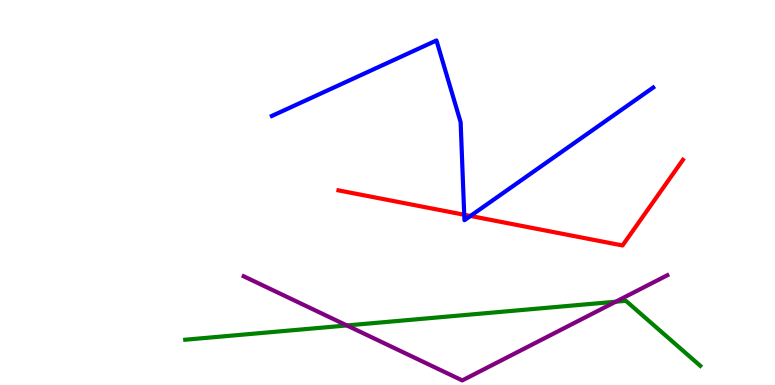[{'lines': ['blue', 'red'], 'intersections': [{'x': 5.99, 'y': 4.42}, {'x': 6.07, 'y': 4.39}]}, {'lines': ['green', 'red'], 'intersections': []}, {'lines': ['purple', 'red'], 'intersections': []}, {'lines': ['blue', 'green'], 'intersections': []}, {'lines': ['blue', 'purple'], 'intersections': []}, {'lines': ['green', 'purple'], 'intersections': [{'x': 4.48, 'y': 1.55}, {'x': 7.94, 'y': 2.16}]}]